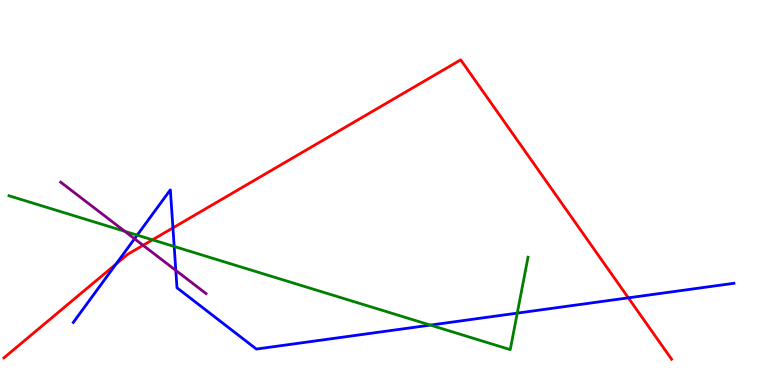[{'lines': ['blue', 'red'], 'intersections': [{'x': 1.5, 'y': 3.14}, {'x': 2.23, 'y': 4.08}, {'x': 8.11, 'y': 2.26}]}, {'lines': ['green', 'red'], 'intersections': [{'x': 1.97, 'y': 3.77}]}, {'lines': ['purple', 'red'], 'intersections': [{'x': 1.85, 'y': 3.63}]}, {'lines': ['blue', 'green'], 'intersections': [{'x': 1.77, 'y': 3.89}, {'x': 2.25, 'y': 3.6}, {'x': 5.55, 'y': 1.56}, {'x': 6.67, 'y': 1.87}]}, {'lines': ['blue', 'purple'], 'intersections': [{'x': 1.74, 'y': 3.8}, {'x': 2.27, 'y': 2.98}]}, {'lines': ['green', 'purple'], 'intersections': [{'x': 1.61, 'y': 3.99}]}]